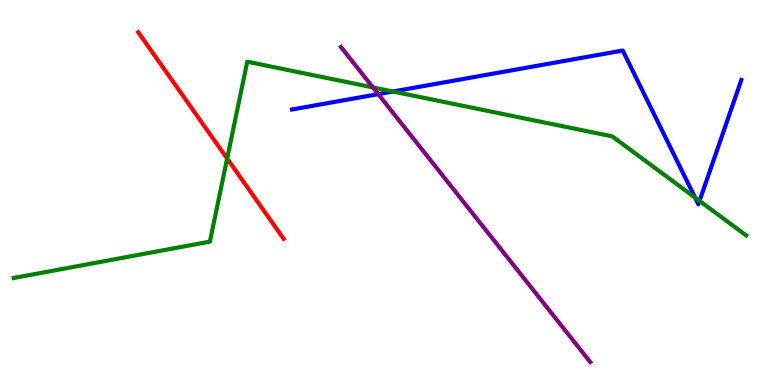[{'lines': ['blue', 'red'], 'intersections': []}, {'lines': ['green', 'red'], 'intersections': [{'x': 2.93, 'y': 5.88}]}, {'lines': ['purple', 'red'], 'intersections': []}, {'lines': ['blue', 'green'], 'intersections': [{'x': 5.07, 'y': 7.62}, {'x': 8.97, 'y': 4.87}, {'x': 9.03, 'y': 4.78}]}, {'lines': ['blue', 'purple'], 'intersections': [{'x': 4.88, 'y': 7.56}]}, {'lines': ['green', 'purple'], 'intersections': [{'x': 4.81, 'y': 7.73}]}]